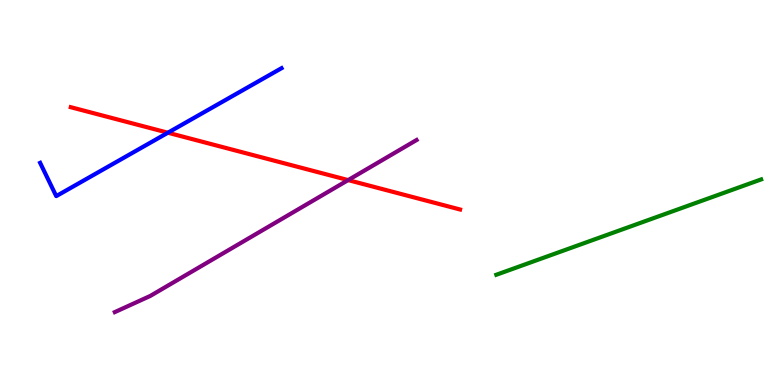[{'lines': ['blue', 'red'], 'intersections': [{'x': 2.17, 'y': 6.55}]}, {'lines': ['green', 'red'], 'intersections': []}, {'lines': ['purple', 'red'], 'intersections': [{'x': 4.49, 'y': 5.32}]}, {'lines': ['blue', 'green'], 'intersections': []}, {'lines': ['blue', 'purple'], 'intersections': []}, {'lines': ['green', 'purple'], 'intersections': []}]